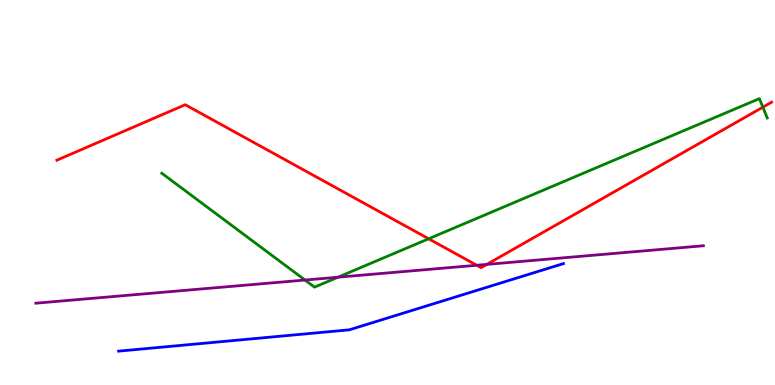[{'lines': ['blue', 'red'], 'intersections': []}, {'lines': ['green', 'red'], 'intersections': [{'x': 5.53, 'y': 3.8}, {'x': 9.84, 'y': 7.22}]}, {'lines': ['purple', 'red'], 'intersections': [{'x': 6.15, 'y': 3.11}, {'x': 6.28, 'y': 3.13}]}, {'lines': ['blue', 'green'], 'intersections': []}, {'lines': ['blue', 'purple'], 'intersections': []}, {'lines': ['green', 'purple'], 'intersections': [{'x': 3.94, 'y': 2.73}, {'x': 4.36, 'y': 2.8}]}]